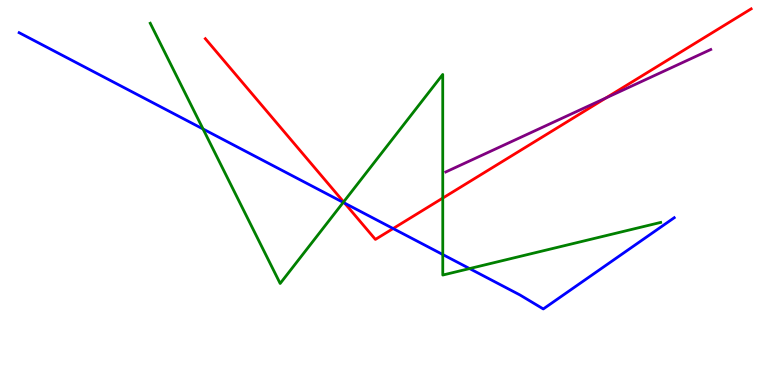[{'lines': ['blue', 'red'], 'intersections': [{'x': 4.45, 'y': 4.72}, {'x': 5.07, 'y': 4.06}]}, {'lines': ['green', 'red'], 'intersections': [{'x': 4.43, 'y': 4.76}, {'x': 5.71, 'y': 4.85}]}, {'lines': ['purple', 'red'], 'intersections': [{'x': 7.82, 'y': 7.46}]}, {'lines': ['blue', 'green'], 'intersections': [{'x': 2.62, 'y': 6.65}, {'x': 4.43, 'y': 4.74}, {'x': 5.71, 'y': 3.39}, {'x': 6.06, 'y': 3.02}]}, {'lines': ['blue', 'purple'], 'intersections': []}, {'lines': ['green', 'purple'], 'intersections': []}]